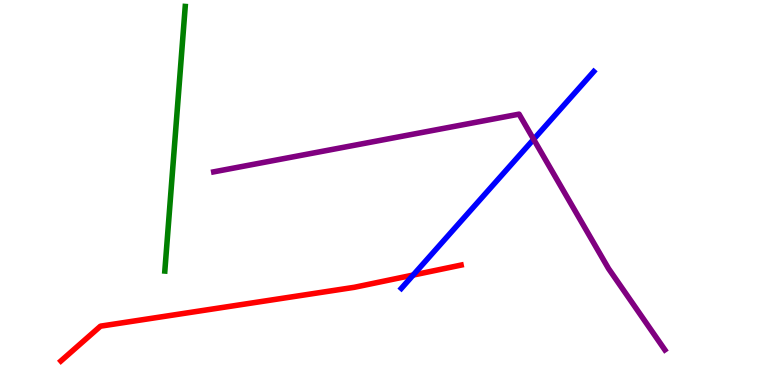[{'lines': ['blue', 'red'], 'intersections': [{'x': 5.33, 'y': 2.86}]}, {'lines': ['green', 'red'], 'intersections': []}, {'lines': ['purple', 'red'], 'intersections': []}, {'lines': ['blue', 'green'], 'intersections': []}, {'lines': ['blue', 'purple'], 'intersections': [{'x': 6.89, 'y': 6.38}]}, {'lines': ['green', 'purple'], 'intersections': []}]